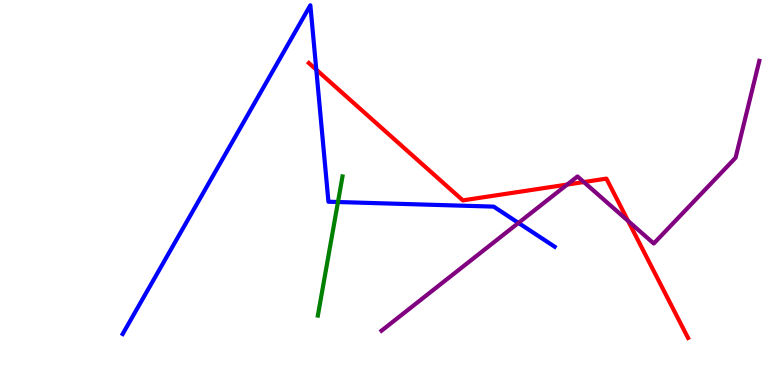[{'lines': ['blue', 'red'], 'intersections': [{'x': 4.08, 'y': 8.19}]}, {'lines': ['green', 'red'], 'intersections': []}, {'lines': ['purple', 'red'], 'intersections': [{'x': 7.32, 'y': 5.21}, {'x': 7.53, 'y': 5.27}, {'x': 8.1, 'y': 4.26}]}, {'lines': ['blue', 'green'], 'intersections': [{'x': 4.36, 'y': 4.75}]}, {'lines': ['blue', 'purple'], 'intersections': [{'x': 6.69, 'y': 4.21}]}, {'lines': ['green', 'purple'], 'intersections': []}]